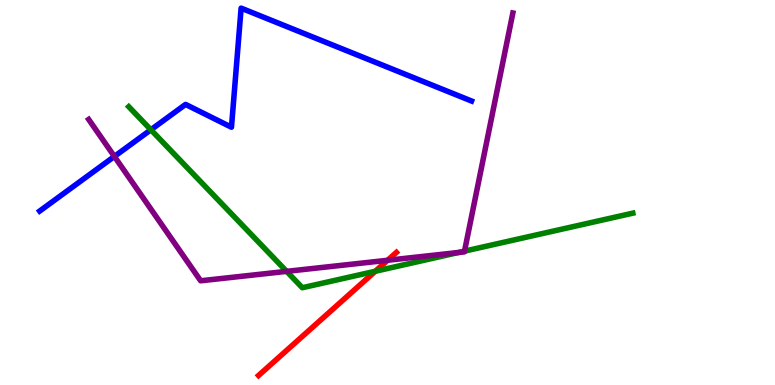[{'lines': ['blue', 'red'], 'intersections': []}, {'lines': ['green', 'red'], 'intersections': [{'x': 4.84, 'y': 2.95}]}, {'lines': ['purple', 'red'], 'intersections': [{'x': 5.0, 'y': 3.24}]}, {'lines': ['blue', 'green'], 'intersections': [{'x': 1.95, 'y': 6.63}]}, {'lines': ['blue', 'purple'], 'intersections': [{'x': 1.48, 'y': 5.94}]}, {'lines': ['green', 'purple'], 'intersections': [{'x': 3.7, 'y': 2.95}, {'x': 5.92, 'y': 3.44}, {'x': 5.99, 'y': 3.48}]}]